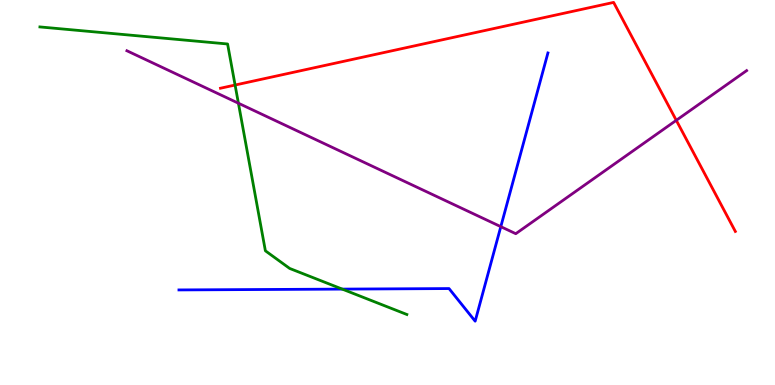[{'lines': ['blue', 'red'], 'intersections': []}, {'lines': ['green', 'red'], 'intersections': [{'x': 3.03, 'y': 7.79}]}, {'lines': ['purple', 'red'], 'intersections': [{'x': 8.73, 'y': 6.87}]}, {'lines': ['blue', 'green'], 'intersections': [{'x': 4.42, 'y': 2.49}]}, {'lines': ['blue', 'purple'], 'intersections': [{'x': 6.46, 'y': 4.11}]}, {'lines': ['green', 'purple'], 'intersections': [{'x': 3.08, 'y': 7.32}]}]